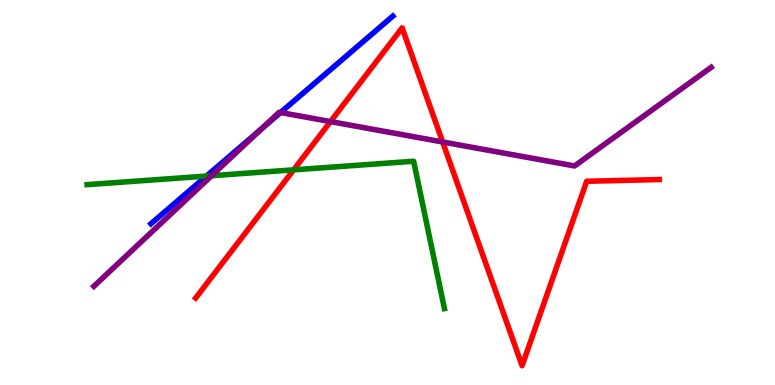[{'lines': ['blue', 'red'], 'intersections': []}, {'lines': ['green', 'red'], 'intersections': [{'x': 3.79, 'y': 5.59}]}, {'lines': ['purple', 'red'], 'intersections': [{'x': 4.26, 'y': 6.84}, {'x': 5.71, 'y': 6.31}]}, {'lines': ['blue', 'green'], 'intersections': [{'x': 2.66, 'y': 5.43}]}, {'lines': ['blue', 'purple'], 'intersections': [{'x': 3.37, 'y': 6.65}, {'x': 3.62, 'y': 7.08}]}, {'lines': ['green', 'purple'], 'intersections': [{'x': 2.73, 'y': 5.44}]}]